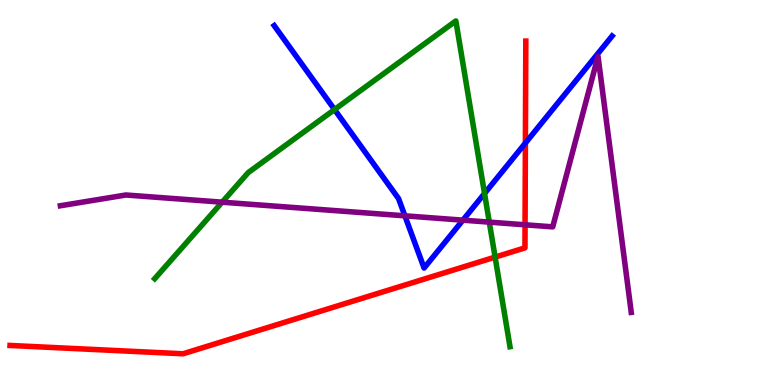[{'lines': ['blue', 'red'], 'intersections': [{'x': 6.78, 'y': 6.28}]}, {'lines': ['green', 'red'], 'intersections': [{'x': 6.39, 'y': 3.32}]}, {'lines': ['purple', 'red'], 'intersections': [{'x': 6.77, 'y': 4.16}]}, {'lines': ['blue', 'green'], 'intersections': [{'x': 4.32, 'y': 7.15}, {'x': 6.25, 'y': 4.97}]}, {'lines': ['blue', 'purple'], 'intersections': [{'x': 5.22, 'y': 4.39}, {'x': 5.97, 'y': 4.28}]}, {'lines': ['green', 'purple'], 'intersections': [{'x': 2.87, 'y': 4.75}, {'x': 6.31, 'y': 4.23}]}]